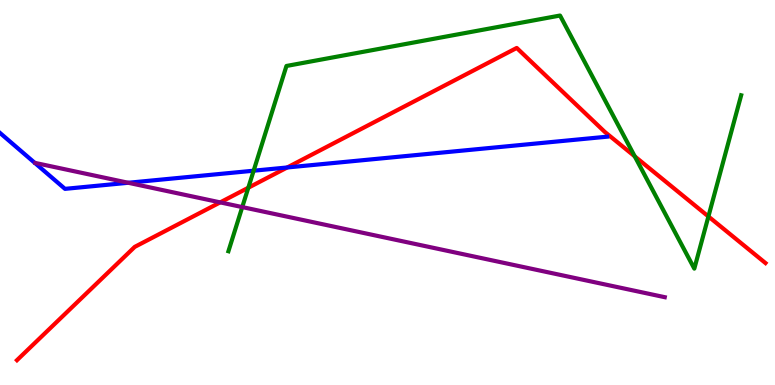[{'lines': ['blue', 'red'], 'intersections': [{'x': 3.71, 'y': 5.65}]}, {'lines': ['green', 'red'], 'intersections': [{'x': 3.2, 'y': 5.12}, {'x': 8.19, 'y': 5.94}, {'x': 9.14, 'y': 4.38}]}, {'lines': ['purple', 'red'], 'intersections': [{'x': 2.84, 'y': 4.74}]}, {'lines': ['blue', 'green'], 'intersections': [{'x': 3.27, 'y': 5.57}]}, {'lines': ['blue', 'purple'], 'intersections': [{'x': 1.65, 'y': 5.25}]}, {'lines': ['green', 'purple'], 'intersections': [{'x': 3.13, 'y': 4.62}]}]